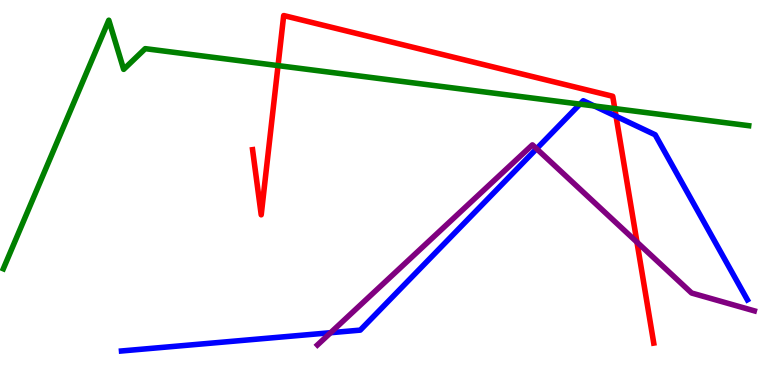[{'lines': ['blue', 'red'], 'intersections': [{'x': 7.95, 'y': 6.98}]}, {'lines': ['green', 'red'], 'intersections': [{'x': 3.59, 'y': 8.3}, {'x': 7.93, 'y': 7.18}]}, {'lines': ['purple', 'red'], 'intersections': [{'x': 8.22, 'y': 3.71}]}, {'lines': ['blue', 'green'], 'intersections': [{'x': 7.48, 'y': 7.3}, {'x': 7.67, 'y': 7.25}]}, {'lines': ['blue', 'purple'], 'intersections': [{'x': 4.27, 'y': 1.36}, {'x': 6.92, 'y': 6.14}]}, {'lines': ['green', 'purple'], 'intersections': []}]